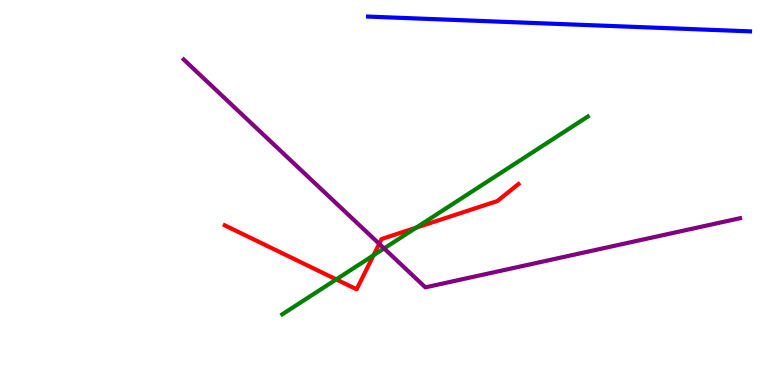[{'lines': ['blue', 'red'], 'intersections': []}, {'lines': ['green', 'red'], 'intersections': [{'x': 4.34, 'y': 2.74}, {'x': 4.82, 'y': 3.37}, {'x': 5.37, 'y': 4.09}]}, {'lines': ['purple', 'red'], 'intersections': [{'x': 4.89, 'y': 3.67}]}, {'lines': ['blue', 'green'], 'intersections': []}, {'lines': ['blue', 'purple'], 'intersections': []}, {'lines': ['green', 'purple'], 'intersections': [{'x': 4.96, 'y': 3.55}]}]